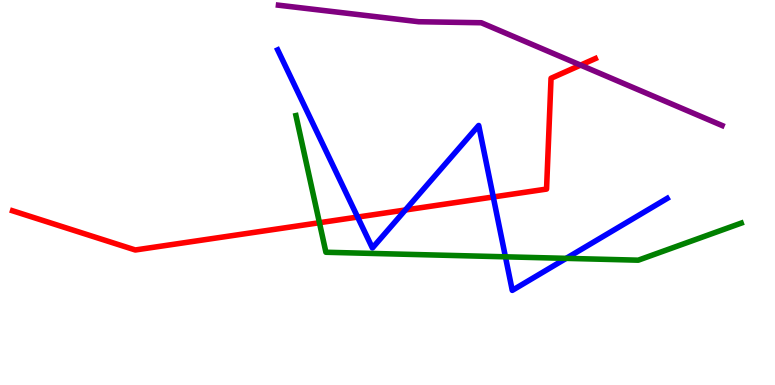[{'lines': ['blue', 'red'], 'intersections': [{'x': 4.61, 'y': 4.36}, {'x': 5.23, 'y': 4.55}, {'x': 6.36, 'y': 4.88}]}, {'lines': ['green', 'red'], 'intersections': [{'x': 4.12, 'y': 4.22}]}, {'lines': ['purple', 'red'], 'intersections': [{'x': 7.49, 'y': 8.31}]}, {'lines': ['blue', 'green'], 'intersections': [{'x': 6.52, 'y': 3.33}, {'x': 7.31, 'y': 3.29}]}, {'lines': ['blue', 'purple'], 'intersections': []}, {'lines': ['green', 'purple'], 'intersections': []}]